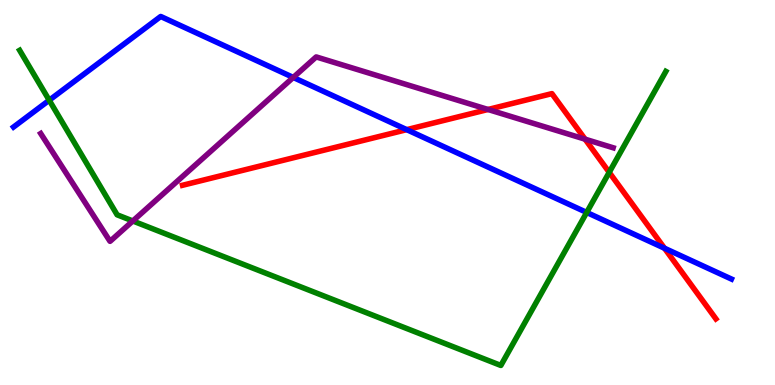[{'lines': ['blue', 'red'], 'intersections': [{'x': 5.25, 'y': 6.63}, {'x': 8.57, 'y': 3.55}]}, {'lines': ['green', 'red'], 'intersections': [{'x': 7.86, 'y': 5.52}]}, {'lines': ['purple', 'red'], 'intersections': [{'x': 6.3, 'y': 7.16}, {'x': 7.55, 'y': 6.39}]}, {'lines': ['blue', 'green'], 'intersections': [{'x': 0.635, 'y': 7.4}, {'x': 7.57, 'y': 4.48}]}, {'lines': ['blue', 'purple'], 'intersections': [{'x': 3.78, 'y': 7.99}]}, {'lines': ['green', 'purple'], 'intersections': [{'x': 1.71, 'y': 4.26}]}]